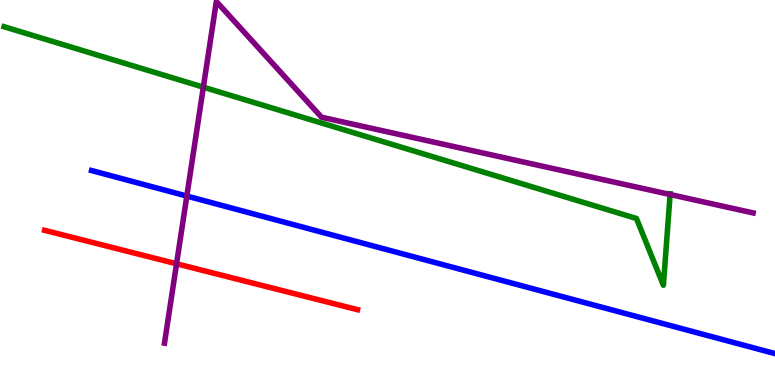[{'lines': ['blue', 'red'], 'intersections': []}, {'lines': ['green', 'red'], 'intersections': []}, {'lines': ['purple', 'red'], 'intersections': [{'x': 2.28, 'y': 3.15}]}, {'lines': ['blue', 'green'], 'intersections': []}, {'lines': ['blue', 'purple'], 'intersections': [{'x': 2.41, 'y': 4.91}]}, {'lines': ['green', 'purple'], 'intersections': [{'x': 2.62, 'y': 7.74}, {'x': 8.65, 'y': 4.95}]}]